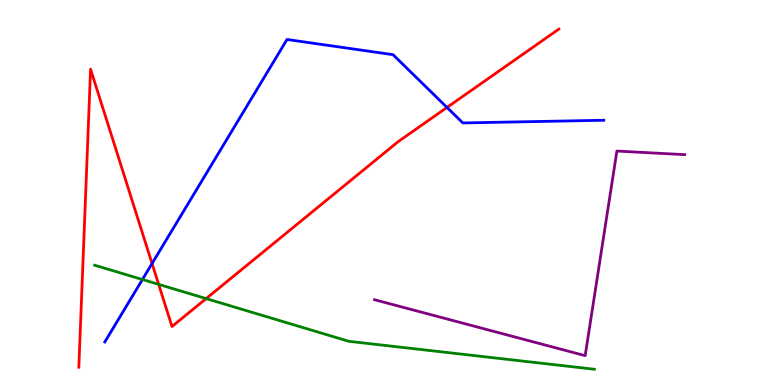[{'lines': ['blue', 'red'], 'intersections': [{'x': 1.96, 'y': 3.16}, {'x': 5.77, 'y': 7.21}]}, {'lines': ['green', 'red'], 'intersections': [{'x': 2.05, 'y': 2.61}, {'x': 2.66, 'y': 2.24}]}, {'lines': ['purple', 'red'], 'intersections': []}, {'lines': ['blue', 'green'], 'intersections': [{'x': 1.84, 'y': 2.74}]}, {'lines': ['blue', 'purple'], 'intersections': []}, {'lines': ['green', 'purple'], 'intersections': []}]